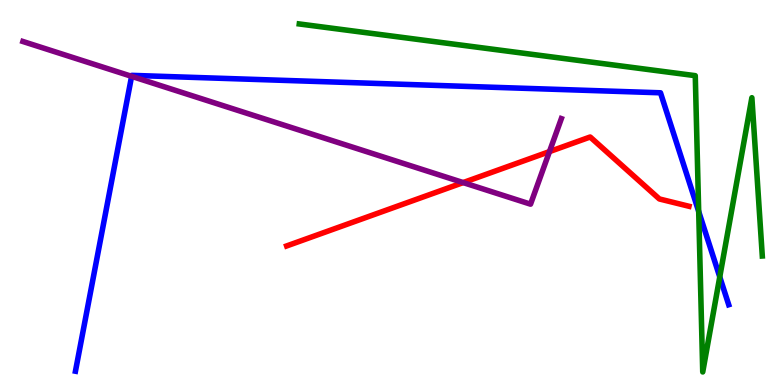[{'lines': ['blue', 'red'], 'intersections': []}, {'lines': ['green', 'red'], 'intersections': []}, {'lines': ['purple', 'red'], 'intersections': [{'x': 5.98, 'y': 5.26}, {'x': 7.09, 'y': 6.06}]}, {'lines': ['blue', 'green'], 'intersections': [{'x': 9.02, 'y': 4.51}, {'x': 9.29, 'y': 2.81}]}, {'lines': ['blue', 'purple'], 'intersections': [{'x': 1.7, 'y': 8.02}]}, {'lines': ['green', 'purple'], 'intersections': []}]